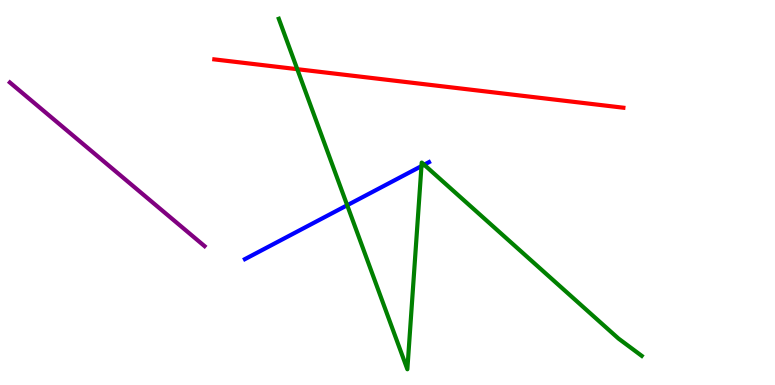[{'lines': ['blue', 'red'], 'intersections': []}, {'lines': ['green', 'red'], 'intersections': [{'x': 3.84, 'y': 8.2}]}, {'lines': ['purple', 'red'], 'intersections': []}, {'lines': ['blue', 'green'], 'intersections': [{'x': 4.48, 'y': 4.67}, {'x': 5.44, 'y': 5.69}, {'x': 5.47, 'y': 5.72}]}, {'lines': ['blue', 'purple'], 'intersections': []}, {'lines': ['green', 'purple'], 'intersections': []}]